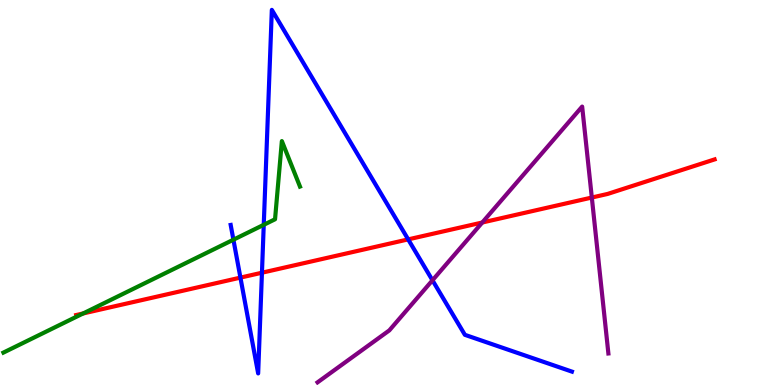[{'lines': ['blue', 'red'], 'intersections': [{'x': 3.1, 'y': 2.79}, {'x': 3.38, 'y': 2.92}, {'x': 5.27, 'y': 3.78}]}, {'lines': ['green', 'red'], 'intersections': [{'x': 1.07, 'y': 1.86}]}, {'lines': ['purple', 'red'], 'intersections': [{'x': 6.22, 'y': 4.22}, {'x': 7.64, 'y': 4.87}]}, {'lines': ['blue', 'green'], 'intersections': [{'x': 3.01, 'y': 3.77}, {'x': 3.4, 'y': 4.16}]}, {'lines': ['blue', 'purple'], 'intersections': [{'x': 5.58, 'y': 2.72}]}, {'lines': ['green', 'purple'], 'intersections': []}]